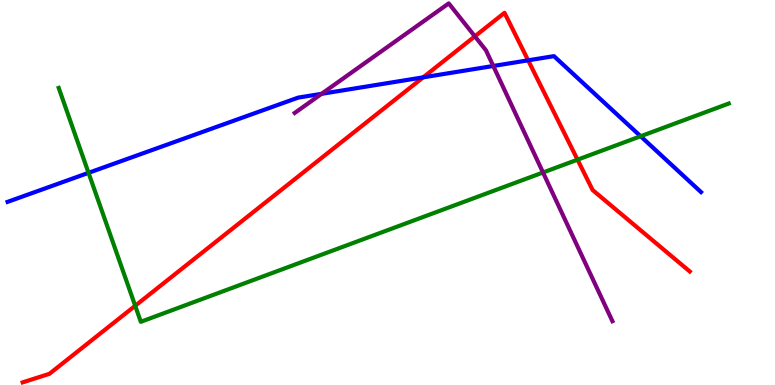[{'lines': ['blue', 'red'], 'intersections': [{'x': 5.46, 'y': 7.99}, {'x': 6.81, 'y': 8.43}]}, {'lines': ['green', 'red'], 'intersections': [{'x': 1.74, 'y': 2.06}, {'x': 7.45, 'y': 5.85}]}, {'lines': ['purple', 'red'], 'intersections': [{'x': 6.13, 'y': 9.06}]}, {'lines': ['blue', 'green'], 'intersections': [{'x': 1.14, 'y': 5.51}, {'x': 8.27, 'y': 6.46}]}, {'lines': ['blue', 'purple'], 'intersections': [{'x': 4.15, 'y': 7.56}, {'x': 6.36, 'y': 8.29}]}, {'lines': ['green', 'purple'], 'intersections': [{'x': 7.01, 'y': 5.52}]}]